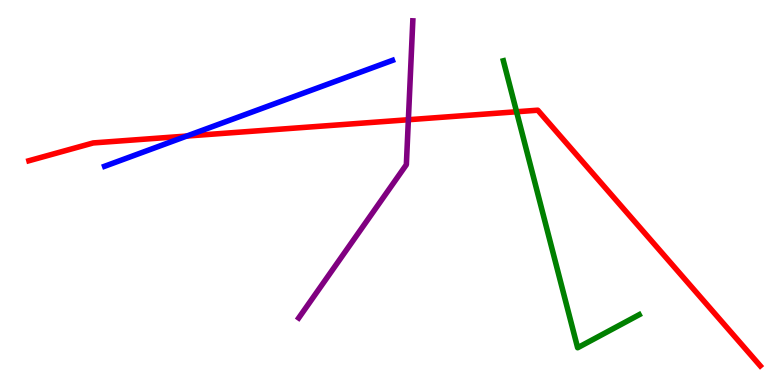[{'lines': ['blue', 'red'], 'intersections': [{'x': 2.41, 'y': 6.47}]}, {'lines': ['green', 'red'], 'intersections': [{'x': 6.67, 'y': 7.1}]}, {'lines': ['purple', 'red'], 'intersections': [{'x': 5.27, 'y': 6.89}]}, {'lines': ['blue', 'green'], 'intersections': []}, {'lines': ['blue', 'purple'], 'intersections': []}, {'lines': ['green', 'purple'], 'intersections': []}]